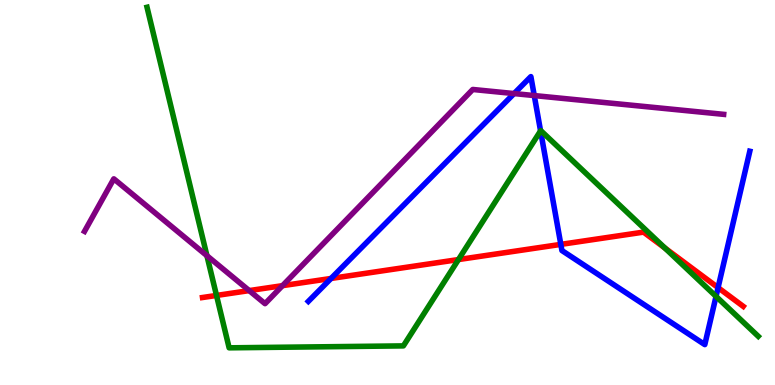[{'lines': ['blue', 'red'], 'intersections': [{'x': 4.27, 'y': 2.77}, {'x': 7.24, 'y': 3.65}, {'x': 9.27, 'y': 2.53}]}, {'lines': ['green', 'red'], 'intersections': [{'x': 2.79, 'y': 2.33}, {'x': 5.92, 'y': 3.26}, {'x': 8.58, 'y': 3.56}]}, {'lines': ['purple', 'red'], 'intersections': [{'x': 3.22, 'y': 2.45}, {'x': 3.65, 'y': 2.58}]}, {'lines': ['blue', 'green'], 'intersections': [{'x': 6.98, 'y': 6.6}, {'x': 9.24, 'y': 2.3}]}, {'lines': ['blue', 'purple'], 'intersections': [{'x': 6.63, 'y': 7.57}, {'x': 6.89, 'y': 7.52}]}, {'lines': ['green', 'purple'], 'intersections': [{'x': 2.67, 'y': 3.36}]}]